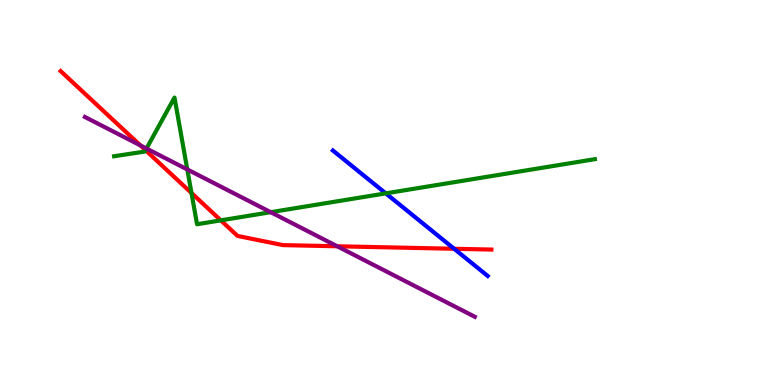[{'lines': ['blue', 'red'], 'intersections': [{'x': 5.86, 'y': 3.54}]}, {'lines': ['green', 'red'], 'intersections': [{'x': 1.88, 'y': 6.1}, {'x': 2.47, 'y': 4.99}, {'x': 2.85, 'y': 4.28}]}, {'lines': ['purple', 'red'], 'intersections': [{'x': 1.81, 'y': 6.22}, {'x': 4.35, 'y': 3.6}]}, {'lines': ['blue', 'green'], 'intersections': [{'x': 4.98, 'y': 4.98}]}, {'lines': ['blue', 'purple'], 'intersections': []}, {'lines': ['green', 'purple'], 'intersections': [{'x': 1.89, 'y': 6.14}, {'x': 2.42, 'y': 5.6}, {'x': 3.49, 'y': 4.49}]}]